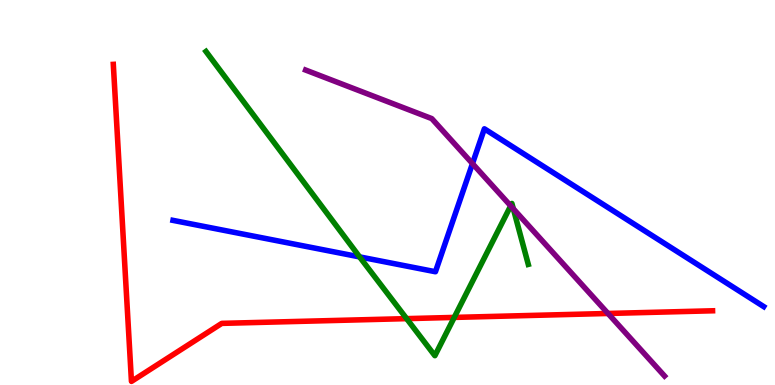[{'lines': ['blue', 'red'], 'intersections': []}, {'lines': ['green', 'red'], 'intersections': [{'x': 5.25, 'y': 1.72}, {'x': 5.86, 'y': 1.76}]}, {'lines': ['purple', 'red'], 'intersections': [{'x': 7.85, 'y': 1.86}]}, {'lines': ['blue', 'green'], 'intersections': [{'x': 4.64, 'y': 3.33}]}, {'lines': ['blue', 'purple'], 'intersections': [{'x': 6.1, 'y': 5.75}]}, {'lines': ['green', 'purple'], 'intersections': [{'x': 6.59, 'y': 4.65}, {'x': 6.62, 'y': 4.58}]}]